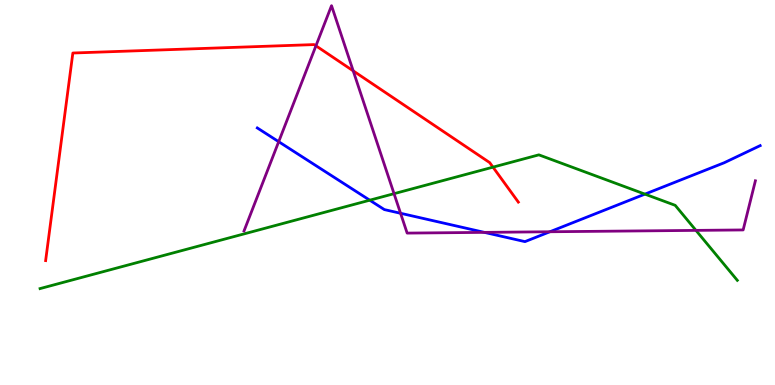[{'lines': ['blue', 'red'], 'intersections': []}, {'lines': ['green', 'red'], 'intersections': [{'x': 6.36, 'y': 5.66}]}, {'lines': ['purple', 'red'], 'intersections': [{'x': 4.08, 'y': 8.81}, {'x': 4.56, 'y': 8.16}]}, {'lines': ['blue', 'green'], 'intersections': [{'x': 4.77, 'y': 4.8}, {'x': 8.32, 'y': 4.96}]}, {'lines': ['blue', 'purple'], 'intersections': [{'x': 3.6, 'y': 6.32}, {'x': 5.17, 'y': 4.46}, {'x': 6.25, 'y': 3.96}, {'x': 7.1, 'y': 3.98}]}, {'lines': ['green', 'purple'], 'intersections': [{'x': 5.08, 'y': 4.97}, {'x': 8.98, 'y': 4.02}]}]